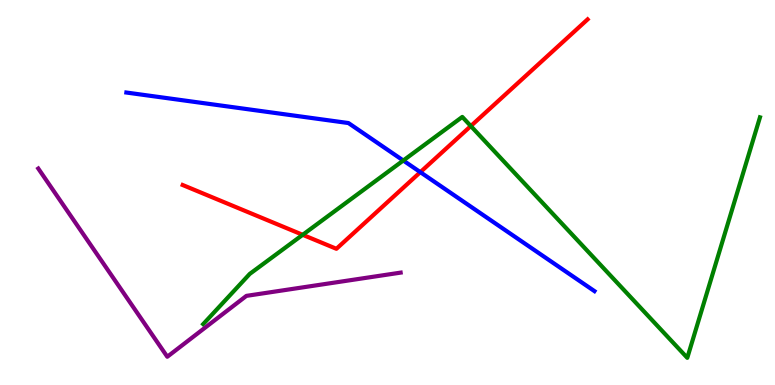[{'lines': ['blue', 'red'], 'intersections': [{'x': 5.42, 'y': 5.53}]}, {'lines': ['green', 'red'], 'intersections': [{'x': 3.91, 'y': 3.9}, {'x': 6.08, 'y': 6.73}]}, {'lines': ['purple', 'red'], 'intersections': []}, {'lines': ['blue', 'green'], 'intersections': [{'x': 5.2, 'y': 5.83}]}, {'lines': ['blue', 'purple'], 'intersections': []}, {'lines': ['green', 'purple'], 'intersections': []}]